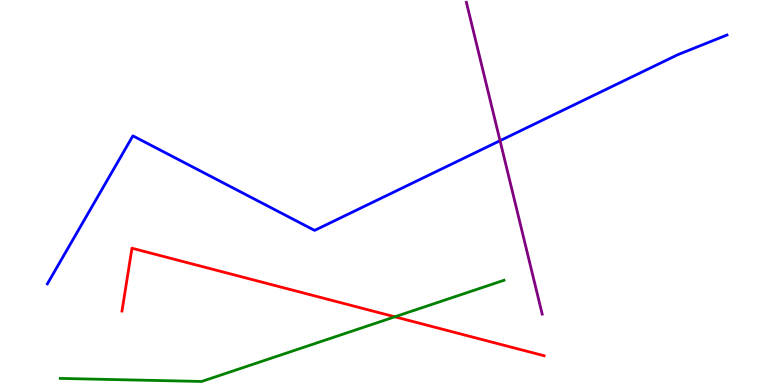[{'lines': ['blue', 'red'], 'intersections': []}, {'lines': ['green', 'red'], 'intersections': [{'x': 5.09, 'y': 1.77}]}, {'lines': ['purple', 'red'], 'intersections': []}, {'lines': ['blue', 'green'], 'intersections': []}, {'lines': ['blue', 'purple'], 'intersections': [{'x': 6.45, 'y': 6.35}]}, {'lines': ['green', 'purple'], 'intersections': []}]